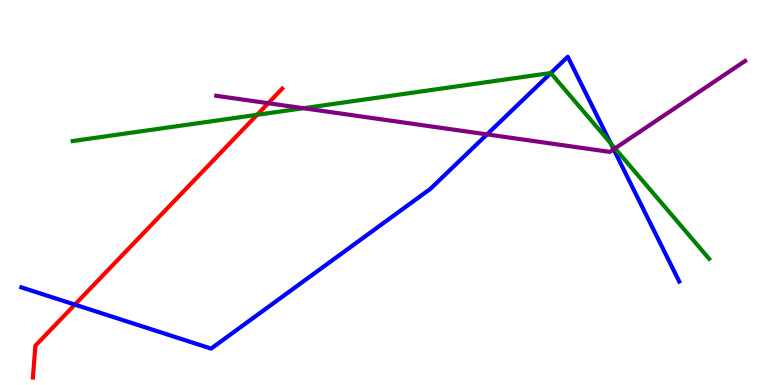[{'lines': ['blue', 'red'], 'intersections': [{'x': 0.966, 'y': 2.09}]}, {'lines': ['green', 'red'], 'intersections': [{'x': 3.32, 'y': 7.02}]}, {'lines': ['purple', 'red'], 'intersections': [{'x': 3.46, 'y': 7.32}]}, {'lines': ['blue', 'green'], 'intersections': [{'x': 7.11, 'y': 8.1}, {'x': 7.88, 'y': 6.28}]}, {'lines': ['blue', 'purple'], 'intersections': [{'x': 6.28, 'y': 6.51}, {'x': 7.92, 'y': 6.12}]}, {'lines': ['green', 'purple'], 'intersections': [{'x': 3.91, 'y': 7.19}, {'x': 7.94, 'y': 6.15}]}]